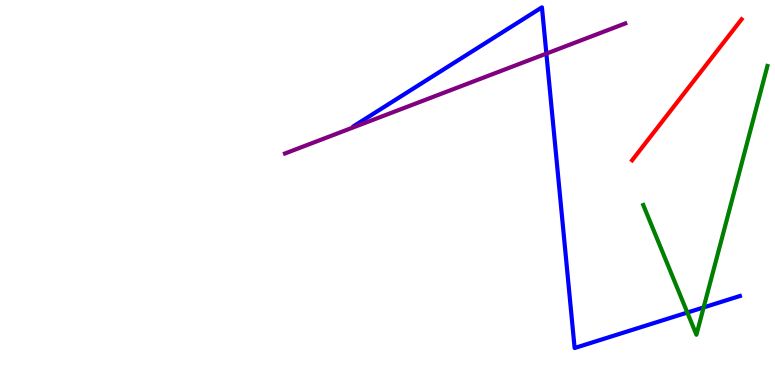[{'lines': ['blue', 'red'], 'intersections': []}, {'lines': ['green', 'red'], 'intersections': []}, {'lines': ['purple', 'red'], 'intersections': []}, {'lines': ['blue', 'green'], 'intersections': [{'x': 8.87, 'y': 1.88}, {'x': 9.08, 'y': 2.01}]}, {'lines': ['blue', 'purple'], 'intersections': [{'x': 7.05, 'y': 8.61}]}, {'lines': ['green', 'purple'], 'intersections': []}]